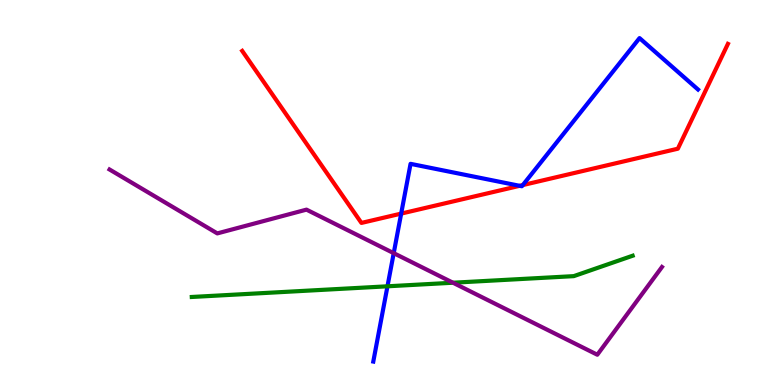[{'lines': ['blue', 'red'], 'intersections': [{'x': 5.18, 'y': 4.45}, {'x': 6.7, 'y': 5.17}, {'x': 6.75, 'y': 5.19}]}, {'lines': ['green', 'red'], 'intersections': []}, {'lines': ['purple', 'red'], 'intersections': []}, {'lines': ['blue', 'green'], 'intersections': [{'x': 5.0, 'y': 2.56}]}, {'lines': ['blue', 'purple'], 'intersections': [{'x': 5.08, 'y': 3.42}]}, {'lines': ['green', 'purple'], 'intersections': [{'x': 5.85, 'y': 2.66}]}]